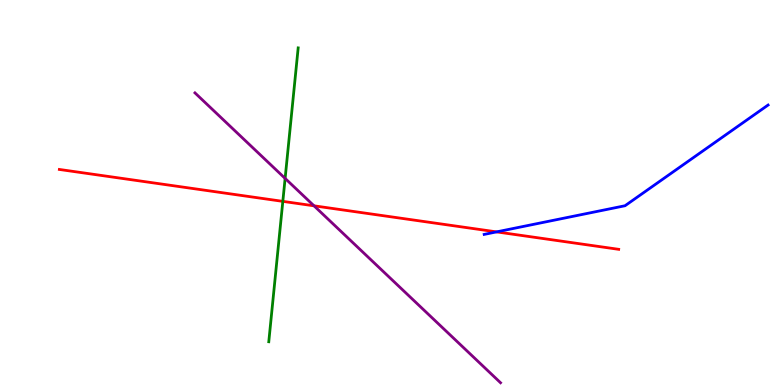[{'lines': ['blue', 'red'], 'intersections': [{'x': 6.41, 'y': 3.98}]}, {'lines': ['green', 'red'], 'intersections': [{'x': 3.65, 'y': 4.77}]}, {'lines': ['purple', 'red'], 'intersections': [{'x': 4.05, 'y': 4.65}]}, {'lines': ['blue', 'green'], 'intersections': []}, {'lines': ['blue', 'purple'], 'intersections': []}, {'lines': ['green', 'purple'], 'intersections': [{'x': 3.68, 'y': 5.37}]}]